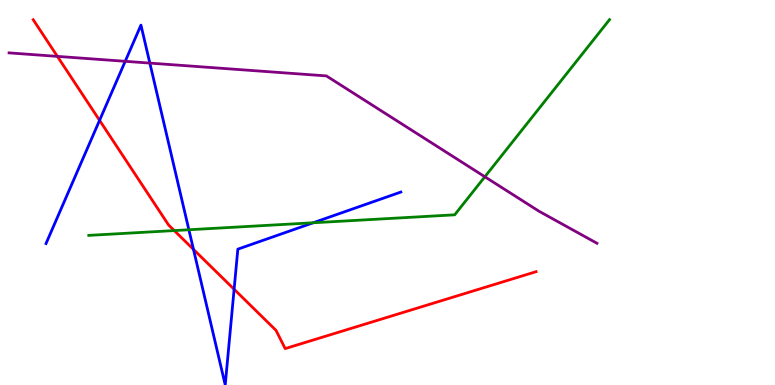[{'lines': ['blue', 'red'], 'intersections': [{'x': 1.28, 'y': 6.87}, {'x': 2.5, 'y': 3.52}, {'x': 3.02, 'y': 2.49}]}, {'lines': ['green', 'red'], 'intersections': [{'x': 2.25, 'y': 4.01}]}, {'lines': ['purple', 'red'], 'intersections': [{'x': 0.741, 'y': 8.54}]}, {'lines': ['blue', 'green'], 'intersections': [{'x': 2.44, 'y': 4.03}, {'x': 4.04, 'y': 4.21}]}, {'lines': ['blue', 'purple'], 'intersections': [{'x': 1.62, 'y': 8.41}, {'x': 1.93, 'y': 8.36}]}, {'lines': ['green', 'purple'], 'intersections': [{'x': 6.26, 'y': 5.41}]}]